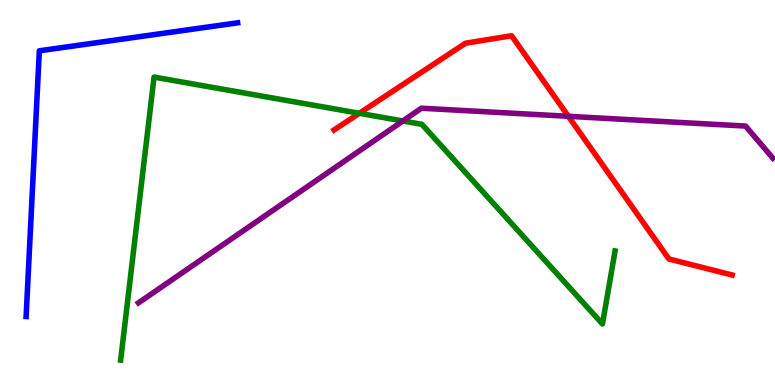[{'lines': ['blue', 'red'], 'intersections': []}, {'lines': ['green', 'red'], 'intersections': [{'x': 4.64, 'y': 7.06}]}, {'lines': ['purple', 'red'], 'intersections': [{'x': 7.33, 'y': 6.98}]}, {'lines': ['blue', 'green'], 'intersections': []}, {'lines': ['blue', 'purple'], 'intersections': []}, {'lines': ['green', 'purple'], 'intersections': [{'x': 5.2, 'y': 6.86}]}]